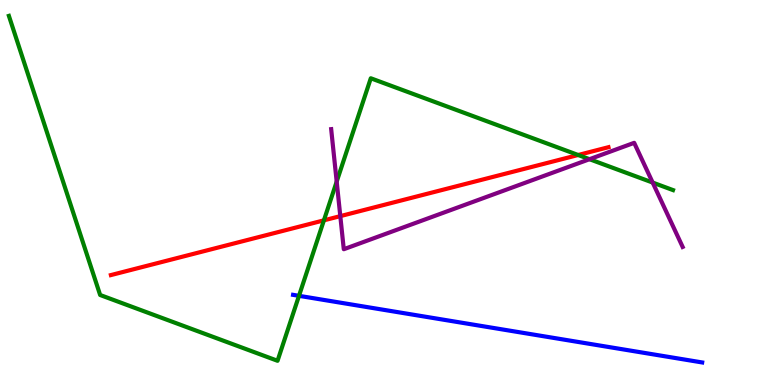[{'lines': ['blue', 'red'], 'intersections': []}, {'lines': ['green', 'red'], 'intersections': [{'x': 4.18, 'y': 4.28}, {'x': 7.46, 'y': 5.97}]}, {'lines': ['purple', 'red'], 'intersections': [{'x': 4.39, 'y': 4.39}]}, {'lines': ['blue', 'green'], 'intersections': [{'x': 3.86, 'y': 2.32}]}, {'lines': ['blue', 'purple'], 'intersections': []}, {'lines': ['green', 'purple'], 'intersections': [{'x': 4.34, 'y': 5.28}, {'x': 7.61, 'y': 5.86}, {'x': 8.42, 'y': 5.26}]}]